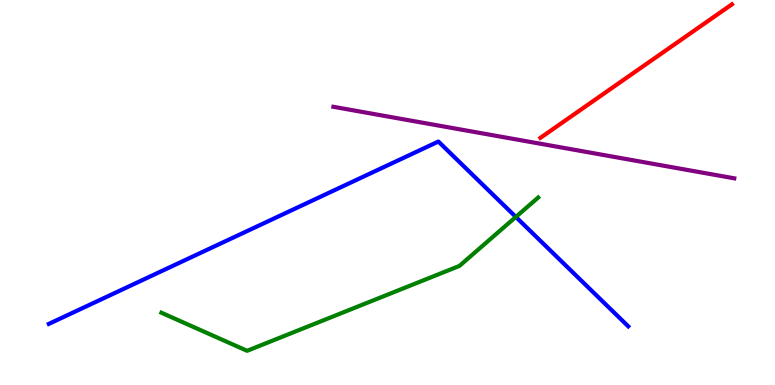[{'lines': ['blue', 'red'], 'intersections': []}, {'lines': ['green', 'red'], 'intersections': []}, {'lines': ['purple', 'red'], 'intersections': []}, {'lines': ['blue', 'green'], 'intersections': [{'x': 6.66, 'y': 4.37}]}, {'lines': ['blue', 'purple'], 'intersections': []}, {'lines': ['green', 'purple'], 'intersections': []}]